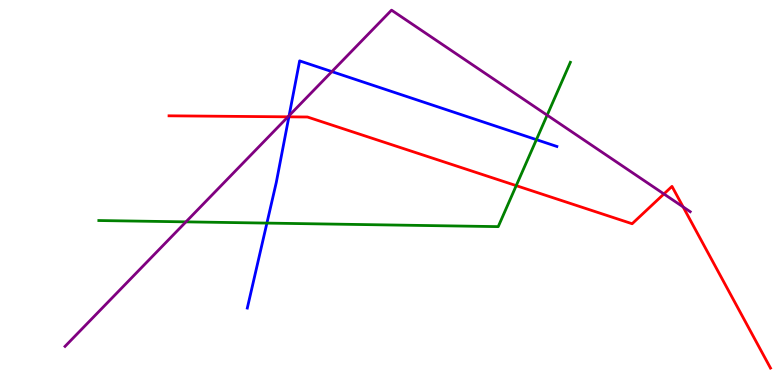[{'lines': ['blue', 'red'], 'intersections': [{'x': 3.73, 'y': 6.97}]}, {'lines': ['green', 'red'], 'intersections': [{'x': 6.66, 'y': 5.18}]}, {'lines': ['purple', 'red'], 'intersections': [{'x': 3.72, 'y': 6.97}, {'x': 8.57, 'y': 4.96}, {'x': 8.81, 'y': 4.63}]}, {'lines': ['blue', 'green'], 'intersections': [{'x': 3.44, 'y': 4.21}, {'x': 6.92, 'y': 6.37}]}, {'lines': ['blue', 'purple'], 'intersections': [{'x': 3.73, 'y': 7.0}, {'x': 4.28, 'y': 8.14}]}, {'lines': ['green', 'purple'], 'intersections': [{'x': 2.4, 'y': 4.24}, {'x': 7.06, 'y': 7.01}]}]